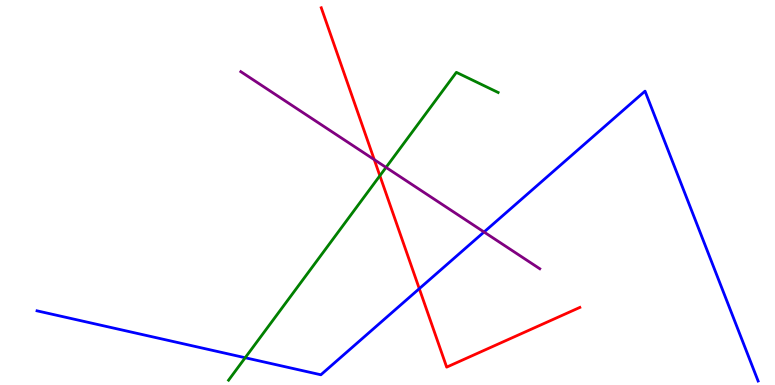[{'lines': ['blue', 'red'], 'intersections': [{'x': 5.41, 'y': 2.5}]}, {'lines': ['green', 'red'], 'intersections': [{'x': 4.9, 'y': 5.44}]}, {'lines': ['purple', 'red'], 'intersections': [{'x': 4.83, 'y': 5.85}]}, {'lines': ['blue', 'green'], 'intersections': [{'x': 3.16, 'y': 0.708}]}, {'lines': ['blue', 'purple'], 'intersections': [{'x': 6.25, 'y': 3.97}]}, {'lines': ['green', 'purple'], 'intersections': [{'x': 4.98, 'y': 5.65}]}]